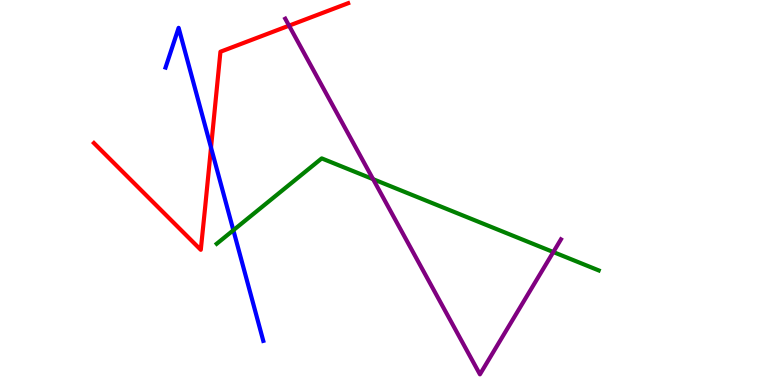[{'lines': ['blue', 'red'], 'intersections': [{'x': 2.72, 'y': 6.17}]}, {'lines': ['green', 'red'], 'intersections': []}, {'lines': ['purple', 'red'], 'intersections': [{'x': 3.73, 'y': 9.33}]}, {'lines': ['blue', 'green'], 'intersections': [{'x': 3.01, 'y': 4.02}]}, {'lines': ['blue', 'purple'], 'intersections': []}, {'lines': ['green', 'purple'], 'intersections': [{'x': 4.81, 'y': 5.35}, {'x': 7.14, 'y': 3.45}]}]